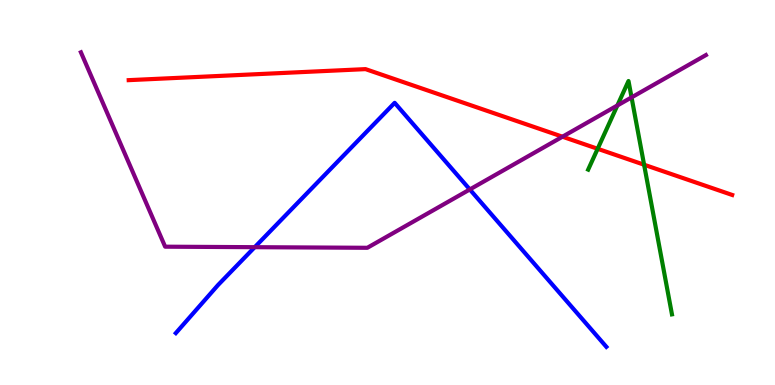[{'lines': ['blue', 'red'], 'intersections': []}, {'lines': ['green', 'red'], 'intersections': [{'x': 7.71, 'y': 6.14}, {'x': 8.31, 'y': 5.72}]}, {'lines': ['purple', 'red'], 'intersections': [{'x': 7.26, 'y': 6.45}]}, {'lines': ['blue', 'green'], 'intersections': []}, {'lines': ['blue', 'purple'], 'intersections': [{'x': 3.29, 'y': 3.58}, {'x': 6.06, 'y': 5.08}]}, {'lines': ['green', 'purple'], 'intersections': [{'x': 7.97, 'y': 7.26}, {'x': 8.15, 'y': 7.47}]}]